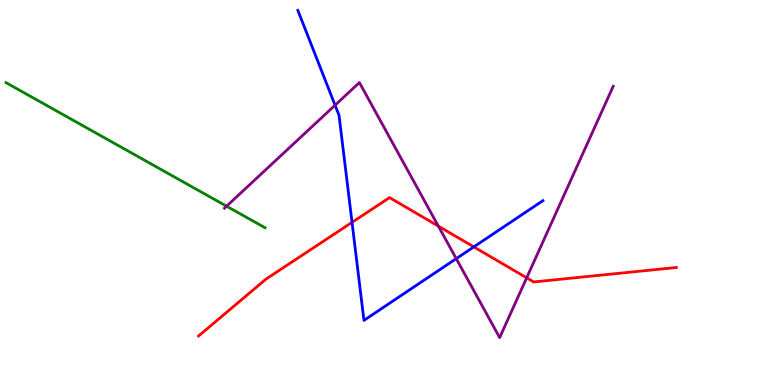[{'lines': ['blue', 'red'], 'intersections': [{'x': 4.54, 'y': 4.22}, {'x': 6.11, 'y': 3.59}]}, {'lines': ['green', 'red'], 'intersections': []}, {'lines': ['purple', 'red'], 'intersections': [{'x': 5.66, 'y': 4.13}, {'x': 6.8, 'y': 2.78}]}, {'lines': ['blue', 'green'], 'intersections': []}, {'lines': ['blue', 'purple'], 'intersections': [{'x': 4.32, 'y': 7.27}, {'x': 5.89, 'y': 3.28}]}, {'lines': ['green', 'purple'], 'intersections': [{'x': 2.92, 'y': 4.64}]}]